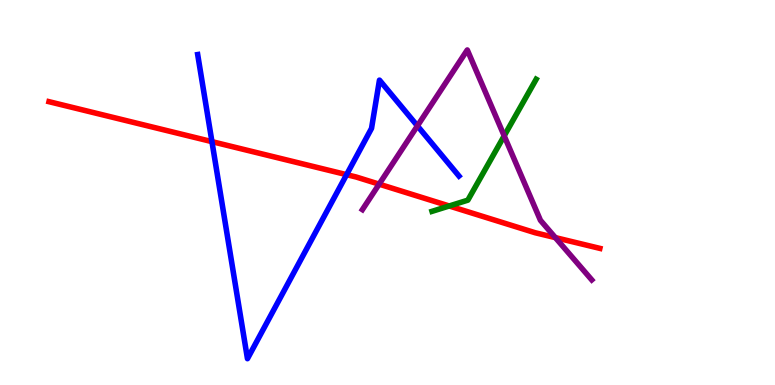[{'lines': ['blue', 'red'], 'intersections': [{'x': 2.73, 'y': 6.32}, {'x': 4.47, 'y': 5.46}]}, {'lines': ['green', 'red'], 'intersections': [{'x': 5.8, 'y': 4.65}]}, {'lines': ['purple', 'red'], 'intersections': [{'x': 4.89, 'y': 5.22}, {'x': 7.17, 'y': 3.83}]}, {'lines': ['blue', 'green'], 'intersections': []}, {'lines': ['blue', 'purple'], 'intersections': [{'x': 5.39, 'y': 6.73}]}, {'lines': ['green', 'purple'], 'intersections': [{'x': 6.51, 'y': 6.47}]}]